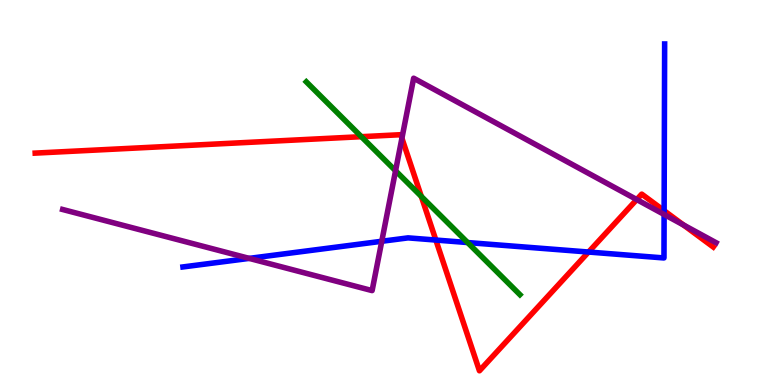[{'lines': ['blue', 'red'], 'intersections': [{'x': 5.62, 'y': 3.76}, {'x': 7.59, 'y': 3.45}, {'x': 8.57, 'y': 4.53}]}, {'lines': ['green', 'red'], 'intersections': [{'x': 4.66, 'y': 6.45}, {'x': 5.44, 'y': 4.9}]}, {'lines': ['purple', 'red'], 'intersections': [{'x': 5.19, 'y': 6.41}, {'x': 8.22, 'y': 4.82}, {'x': 8.82, 'y': 4.16}]}, {'lines': ['blue', 'green'], 'intersections': [{'x': 6.03, 'y': 3.7}]}, {'lines': ['blue', 'purple'], 'intersections': [{'x': 3.22, 'y': 3.29}, {'x': 4.93, 'y': 3.73}, {'x': 8.57, 'y': 4.43}]}, {'lines': ['green', 'purple'], 'intersections': [{'x': 5.1, 'y': 5.56}]}]